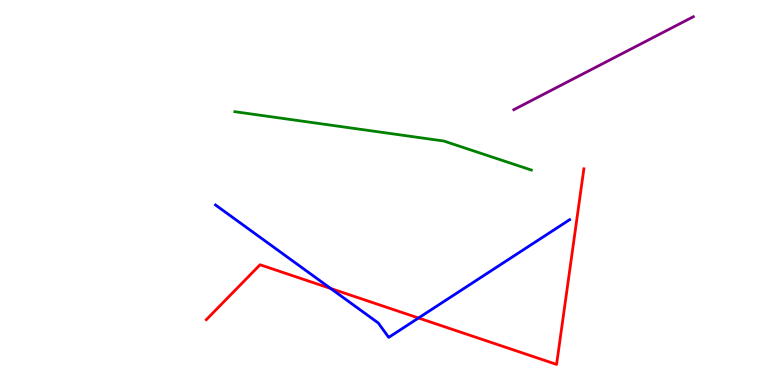[{'lines': ['blue', 'red'], 'intersections': [{'x': 4.27, 'y': 2.51}, {'x': 5.4, 'y': 1.74}]}, {'lines': ['green', 'red'], 'intersections': []}, {'lines': ['purple', 'red'], 'intersections': []}, {'lines': ['blue', 'green'], 'intersections': []}, {'lines': ['blue', 'purple'], 'intersections': []}, {'lines': ['green', 'purple'], 'intersections': []}]